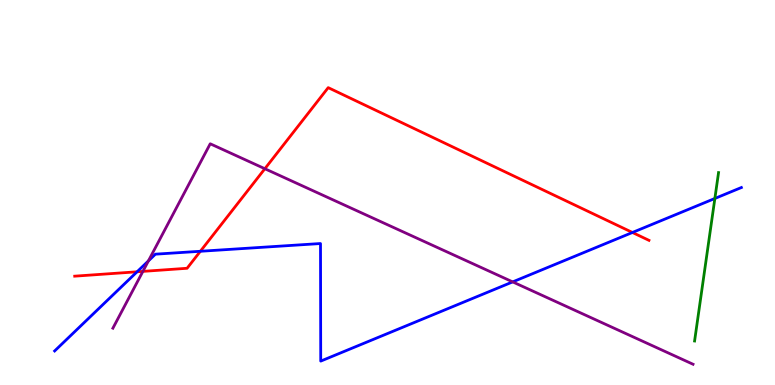[{'lines': ['blue', 'red'], 'intersections': [{'x': 1.77, 'y': 2.94}, {'x': 2.59, 'y': 3.47}, {'x': 8.16, 'y': 3.96}]}, {'lines': ['green', 'red'], 'intersections': []}, {'lines': ['purple', 'red'], 'intersections': [{'x': 1.84, 'y': 2.95}, {'x': 3.42, 'y': 5.62}]}, {'lines': ['blue', 'green'], 'intersections': [{'x': 9.22, 'y': 4.85}]}, {'lines': ['blue', 'purple'], 'intersections': [{'x': 1.92, 'y': 3.22}, {'x': 6.62, 'y': 2.68}]}, {'lines': ['green', 'purple'], 'intersections': []}]